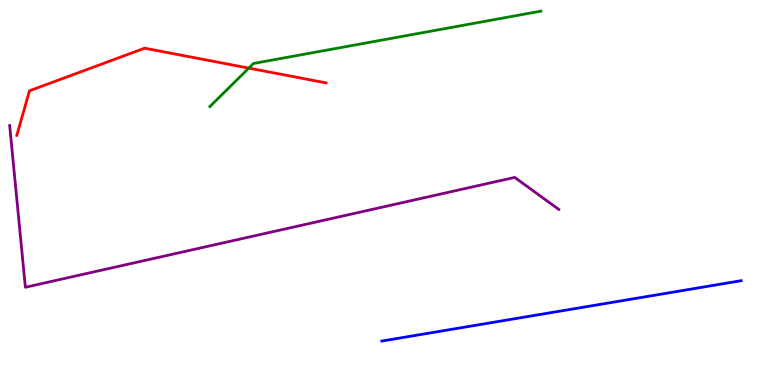[{'lines': ['blue', 'red'], 'intersections': []}, {'lines': ['green', 'red'], 'intersections': [{'x': 3.21, 'y': 8.23}]}, {'lines': ['purple', 'red'], 'intersections': []}, {'lines': ['blue', 'green'], 'intersections': []}, {'lines': ['blue', 'purple'], 'intersections': []}, {'lines': ['green', 'purple'], 'intersections': []}]